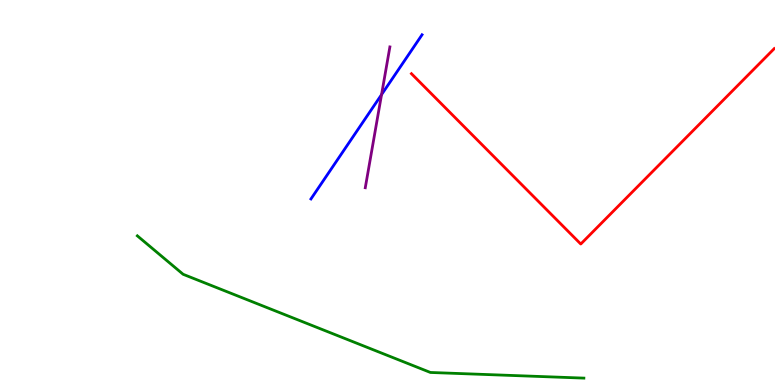[{'lines': ['blue', 'red'], 'intersections': []}, {'lines': ['green', 'red'], 'intersections': []}, {'lines': ['purple', 'red'], 'intersections': []}, {'lines': ['blue', 'green'], 'intersections': []}, {'lines': ['blue', 'purple'], 'intersections': [{'x': 4.92, 'y': 7.54}]}, {'lines': ['green', 'purple'], 'intersections': []}]